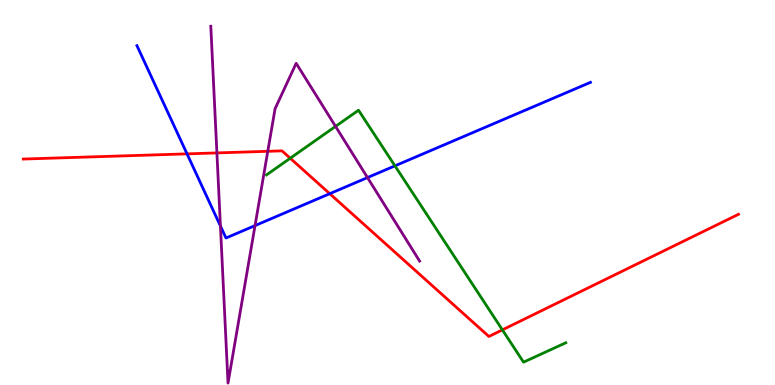[{'lines': ['blue', 'red'], 'intersections': [{'x': 2.41, 'y': 6.0}, {'x': 4.25, 'y': 4.97}]}, {'lines': ['green', 'red'], 'intersections': [{'x': 3.74, 'y': 5.89}, {'x': 6.48, 'y': 1.43}]}, {'lines': ['purple', 'red'], 'intersections': [{'x': 2.8, 'y': 6.03}, {'x': 3.46, 'y': 6.07}]}, {'lines': ['blue', 'green'], 'intersections': [{'x': 5.1, 'y': 5.69}]}, {'lines': ['blue', 'purple'], 'intersections': [{'x': 2.84, 'y': 4.13}, {'x': 3.29, 'y': 4.14}, {'x': 4.74, 'y': 5.39}]}, {'lines': ['green', 'purple'], 'intersections': [{'x': 4.33, 'y': 6.72}]}]